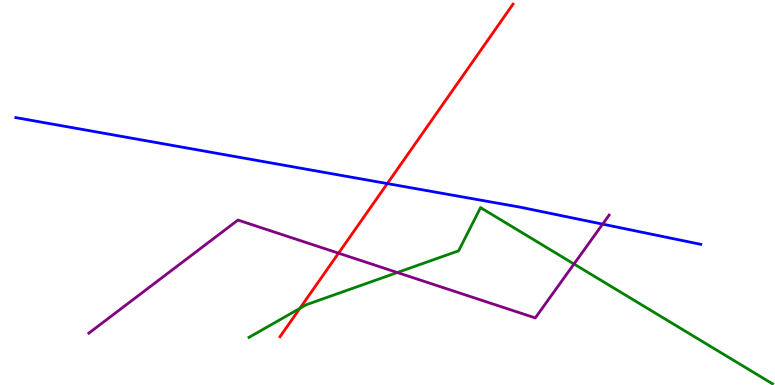[{'lines': ['blue', 'red'], 'intersections': [{'x': 5.0, 'y': 5.23}]}, {'lines': ['green', 'red'], 'intersections': [{'x': 3.87, 'y': 1.99}]}, {'lines': ['purple', 'red'], 'intersections': [{'x': 4.37, 'y': 3.42}]}, {'lines': ['blue', 'green'], 'intersections': []}, {'lines': ['blue', 'purple'], 'intersections': [{'x': 7.78, 'y': 4.18}]}, {'lines': ['green', 'purple'], 'intersections': [{'x': 5.13, 'y': 2.92}, {'x': 7.41, 'y': 3.14}]}]